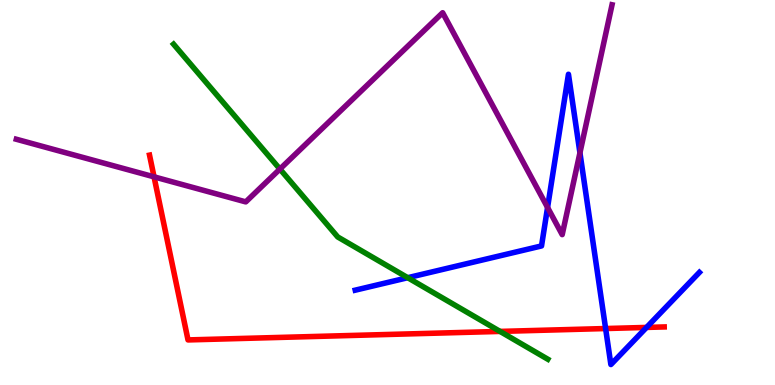[{'lines': ['blue', 'red'], 'intersections': [{'x': 7.81, 'y': 1.47}, {'x': 8.34, 'y': 1.5}]}, {'lines': ['green', 'red'], 'intersections': [{'x': 6.45, 'y': 1.39}]}, {'lines': ['purple', 'red'], 'intersections': [{'x': 1.99, 'y': 5.41}]}, {'lines': ['blue', 'green'], 'intersections': [{'x': 5.26, 'y': 2.79}]}, {'lines': ['blue', 'purple'], 'intersections': [{'x': 7.07, 'y': 4.61}, {'x': 7.48, 'y': 6.03}]}, {'lines': ['green', 'purple'], 'intersections': [{'x': 3.61, 'y': 5.61}]}]